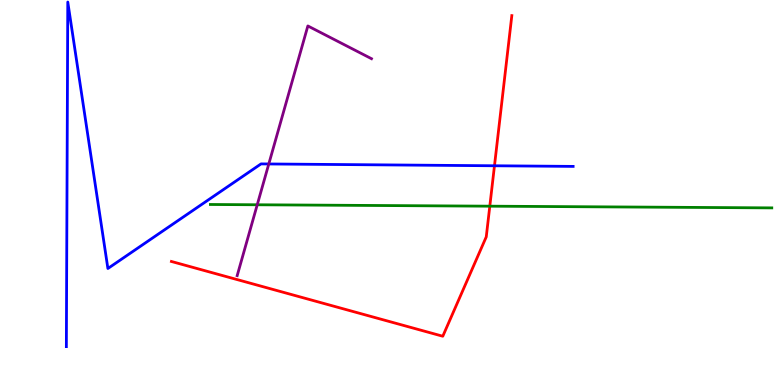[{'lines': ['blue', 'red'], 'intersections': [{'x': 6.38, 'y': 5.69}]}, {'lines': ['green', 'red'], 'intersections': [{'x': 6.32, 'y': 4.64}]}, {'lines': ['purple', 'red'], 'intersections': []}, {'lines': ['blue', 'green'], 'intersections': []}, {'lines': ['blue', 'purple'], 'intersections': [{'x': 3.47, 'y': 5.74}]}, {'lines': ['green', 'purple'], 'intersections': [{'x': 3.32, 'y': 4.68}]}]